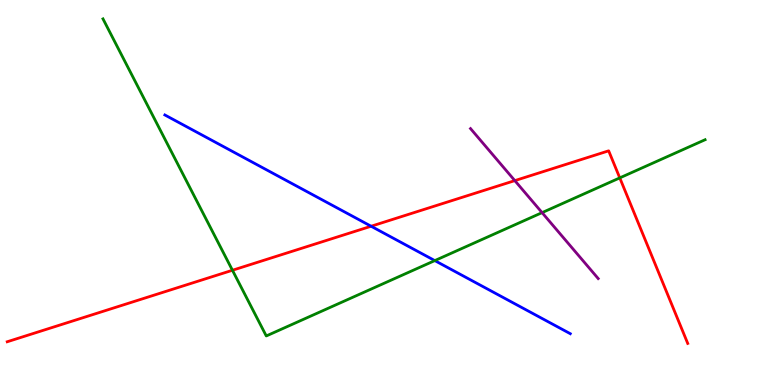[{'lines': ['blue', 'red'], 'intersections': [{'x': 4.79, 'y': 4.12}]}, {'lines': ['green', 'red'], 'intersections': [{'x': 3.0, 'y': 2.98}, {'x': 8.0, 'y': 5.38}]}, {'lines': ['purple', 'red'], 'intersections': [{'x': 6.64, 'y': 5.31}]}, {'lines': ['blue', 'green'], 'intersections': [{'x': 5.61, 'y': 3.23}]}, {'lines': ['blue', 'purple'], 'intersections': []}, {'lines': ['green', 'purple'], 'intersections': [{'x': 6.99, 'y': 4.48}]}]